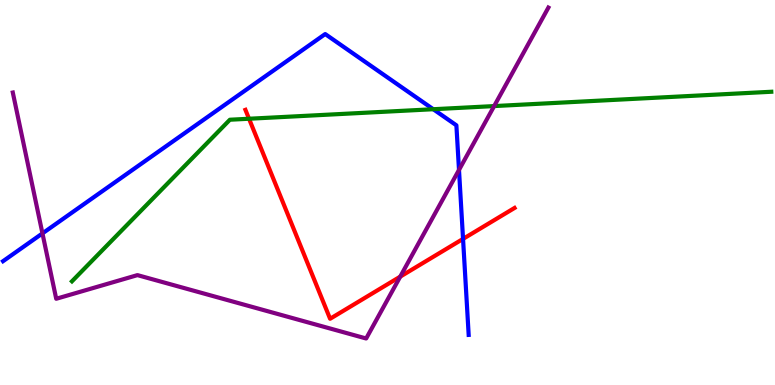[{'lines': ['blue', 'red'], 'intersections': [{'x': 5.97, 'y': 3.79}]}, {'lines': ['green', 'red'], 'intersections': [{'x': 3.21, 'y': 6.92}]}, {'lines': ['purple', 'red'], 'intersections': [{'x': 5.16, 'y': 2.81}]}, {'lines': ['blue', 'green'], 'intersections': [{'x': 5.59, 'y': 7.16}]}, {'lines': ['blue', 'purple'], 'intersections': [{'x': 0.548, 'y': 3.94}, {'x': 5.92, 'y': 5.59}]}, {'lines': ['green', 'purple'], 'intersections': [{'x': 6.38, 'y': 7.24}]}]